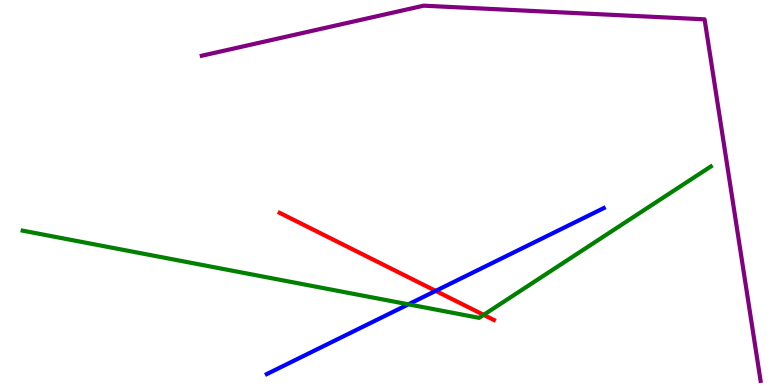[{'lines': ['blue', 'red'], 'intersections': [{'x': 5.62, 'y': 2.44}]}, {'lines': ['green', 'red'], 'intersections': [{'x': 6.24, 'y': 1.82}]}, {'lines': ['purple', 'red'], 'intersections': []}, {'lines': ['blue', 'green'], 'intersections': [{'x': 5.27, 'y': 2.1}]}, {'lines': ['blue', 'purple'], 'intersections': []}, {'lines': ['green', 'purple'], 'intersections': []}]